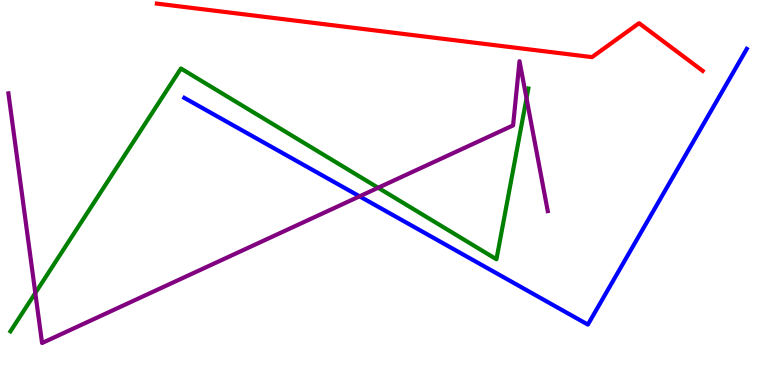[{'lines': ['blue', 'red'], 'intersections': []}, {'lines': ['green', 'red'], 'intersections': []}, {'lines': ['purple', 'red'], 'intersections': []}, {'lines': ['blue', 'green'], 'intersections': []}, {'lines': ['blue', 'purple'], 'intersections': [{'x': 4.64, 'y': 4.9}]}, {'lines': ['green', 'purple'], 'intersections': [{'x': 0.456, 'y': 2.39}, {'x': 4.88, 'y': 5.12}, {'x': 6.79, 'y': 7.45}]}]